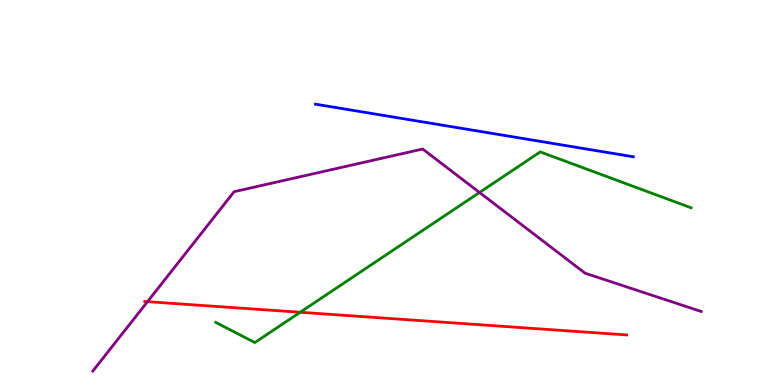[{'lines': ['blue', 'red'], 'intersections': []}, {'lines': ['green', 'red'], 'intersections': [{'x': 3.87, 'y': 1.89}]}, {'lines': ['purple', 'red'], 'intersections': [{'x': 1.9, 'y': 2.16}]}, {'lines': ['blue', 'green'], 'intersections': []}, {'lines': ['blue', 'purple'], 'intersections': []}, {'lines': ['green', 'purple'], 'intersections': [{'x': 6.19, 'y': 5.0}]}]